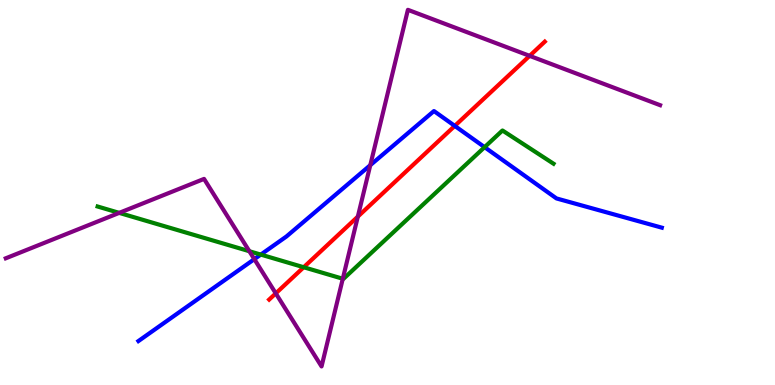[{'lines': ['blue', 'red'], 'intersections': [{'x': 5.87, 'y': 6.73}]}, {'lines': ['green', 'red'], 'intersections': [{'x': 3.92, 'y': 3.06}]}, {'lines': ['purple', 'red'], 'intersections': [{'x': 3.56, 'y': 2.38}, {'x': 4.62, 'y': 4.37}, {'x': 6.83, 'y': 8.55}]}, {'lines': ['blue', 'green'], 'intersections': [{'x': 3.37, 'y': 3.39}, {'x': 6.25, 'y': 6.18}]}, {'lines': ['blue', 'purple'], 'intersections': [{'x': 3.28, 'y': 3.27}, {'x': 4.78, 'y': 5.71}]}, {'lines': ['green', 'purple'], 'intersections': [{'x': 1.54, 'y': 4.47}, {'x': 3.22, 'y': 3.47}, {'x': 4.42, 'y': 2.76}]}]